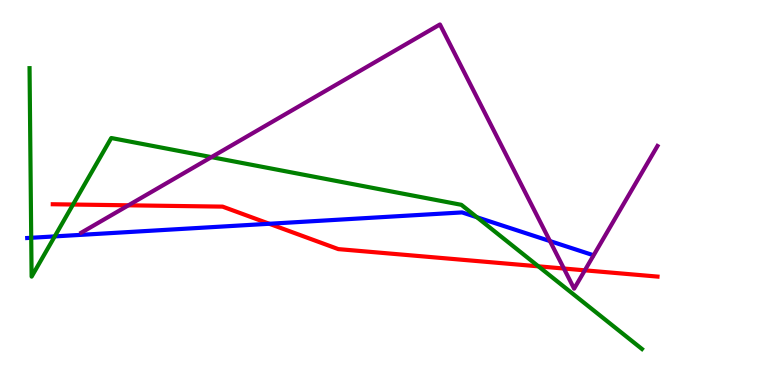[{'lines': ['blue', 'red'], 'intersections': [{'x': 3.47, 'y': 4.19}]}, {'lines': ['green', 'red'], 'intersections': [{'x': 0.942, 'y': 4.69}, {'x': 6.95, 'y': 3.08}]}, {'lines': ['purple', 'red'], 'intersections': [{'x': 1.66, 'y': 4.67}, {'x': 7.28, 'y': 3.03}, {'x': 7.55, 'y': 2.98}]}, {'lines': ['blue', 'green'], 'intersections': [{'x': 0.403, 'y': 3.82}, {'x': 0.706, 'y': 3.86}, {'x': 6.15, 'y': 4.36}]}, {'lines': ['blue', 'purple'], 'intersections': [{'x': 7.1, 'y': 3.74}]}, {'lines': ['green', 'purple'], 'intersections': [{'x': 2.73, 'y': 5.92}]}]